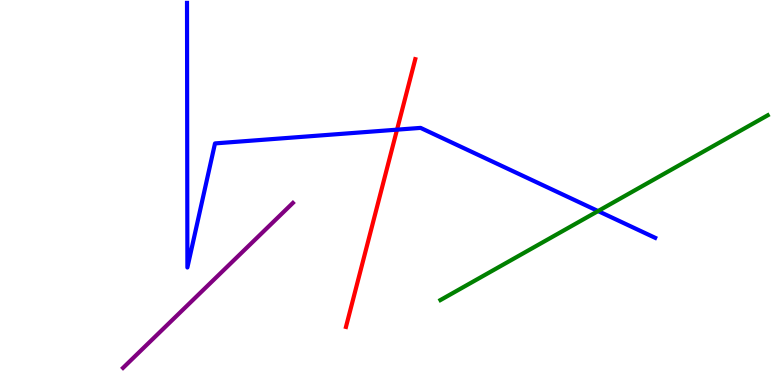[{'lines': ['blue', 'red'], 'intersections': [{'x': 5.12, 'y': 6.63}]}, {'lines': ['green', 'red'], 'intersections': []}, {'lines': ['purple', 'red'], 'intersections': []}, {'lines': ['blue', 'green'], 'intersections': [{'x': 7.72, 'y': 4.52}]}, {'lines': ['blue', 'purple'], 'intersections': []}, {'lines': ['green', 'purple'], 'intersections': []}]